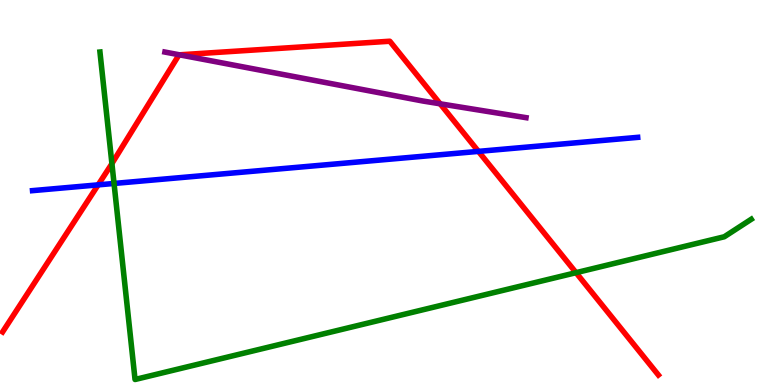[{'lines': ['blue', 'red'], 'intersections': [{'x': 1.27, 'y': 5.2}, {'x': 6.17, 'y': 6.07}]}, {'lines': ['green', 'red'], 'intersections': [{'x': 1.44, 'y': 5.75}, {'x': 7.43, 'y': 2.92}]}, {'lines': ['purple', 'red'], 'intersections': [{'x': 2.32, 'y': 8.58}, {'x': 5.68, 'y': 7.3}]}, {'lines': ['blue', 'green'], 'intersections': [{'x': 1.47, 'y': 5.23}]}, {'lines': ['blue', 'purple'], 'intersections': []}, {'lines': ['green', 'purple'], 'intersections': []}]